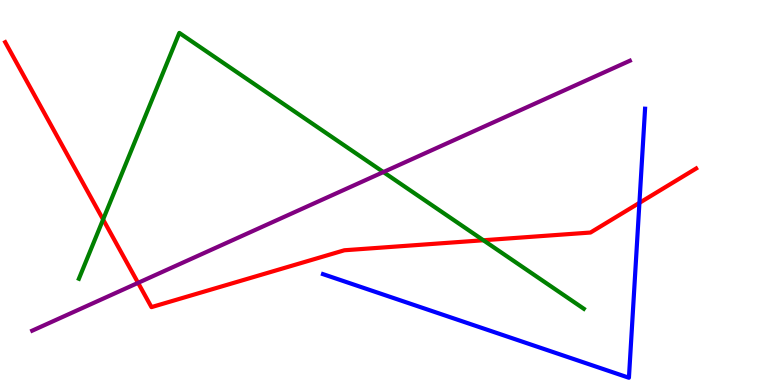[{'lines': ['blue', 'red'], 'intersections': [{'x': 8.25, 'y': 4.73}]}, {'lines': ['green', 'red'], 'intersections': [{'x': 1.33, 'y': 4.3}, {'x': 6.24, 'y': 3.76}]}, {'lines': ['purple', 'red'], 'intersections': [{'x': 1.78, 'y': 2.65}]}, {'lines': ['blue', 'green'], 'intersections': []}, {'lines': ['blue', 'purple'], 'intersections': []}, {'lines': ['green', 'purple'], 'intersections': [{'x': 4.95, 'y': 5.53}]}]